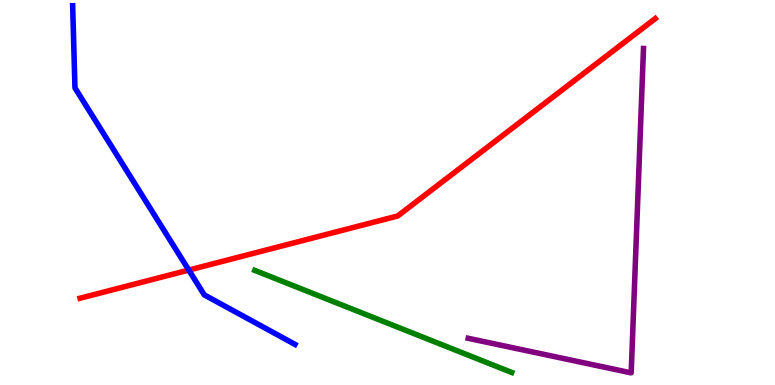[{'lines': ['blue', 'red'], 'intersections': [{'x': 2.44, 'y': 2.99}]}, {'lines': ['green', 'red'], 'intersections': []}, {'lines': ['purple', 'red'], 'intersections': []}, {'lines': ['blue', 'green'], 'intersections': []}, {'lines': ['blue', 'purple'], 'intersections': []}, {'lines': ['green', 'purple'], 'intersections': []}]